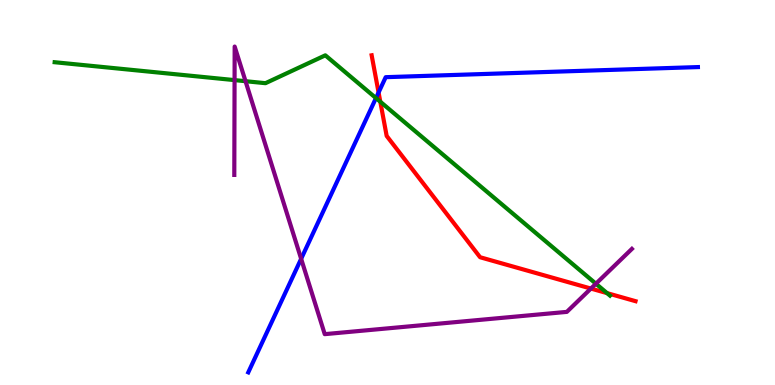[{'lines': ['blue', 'red'], 'intersections': [{'x': 4.88, 'y': 7.6}]}, {'lines': ['green', 'red'], 'intersections': [{'x': 4.91, 'y': 7.36}, {'x': 7.83, 'y': 2.39}]}, {'lines': ['purple', 'red'], 'intersections': [{'x': 7.62, 'y': 2.5}]}, {'lines': ['blue', 'green'], 'intersections': [{'x': 4.85, 'y': 7.45}]}, {'lines': ['blue', 'purple'], 'intersections': [{'x': 3.89, 'y': 3.28}]}, {'lines': ['green', 'purple'], 'intersections': [{'x': 3.03, 'y': 7.92}, {'x': 3.17, 'y': 7.89}, {'x': 7.69, 'y': 2.63}]}]